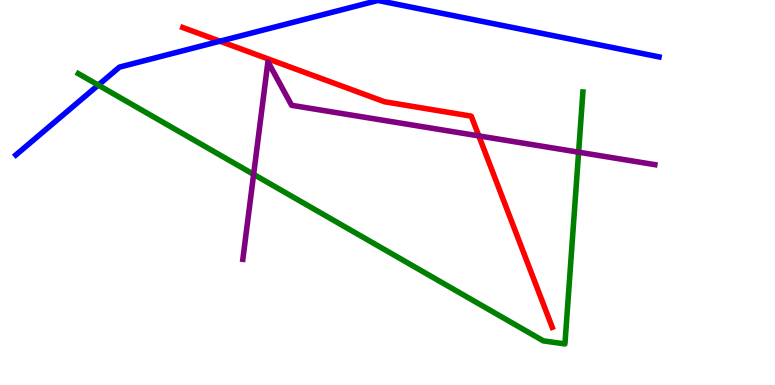[{'lines': ['blue', 'red'], 'intersections': [{'x': 2.84, 'y': 8.93}]}, {'lines': ['green', 'red'], 'intersections': []}, {'lines': ['purple', 'red'], 'intersections': [{'x': 6.18, 'y': 6.47}]}, {'lines': ['blue', 'green'], 'intersections': [{'x': 1.27, 'y': 7.79}]}, {'lines': ['blue', 'purple'], 'intersections': []}, {'lines': ['green', 'purple'], 'intersections': [{'x': 3.27, 'y': 5.47}, {'x': 7.47, 'y': 6.05}]}]